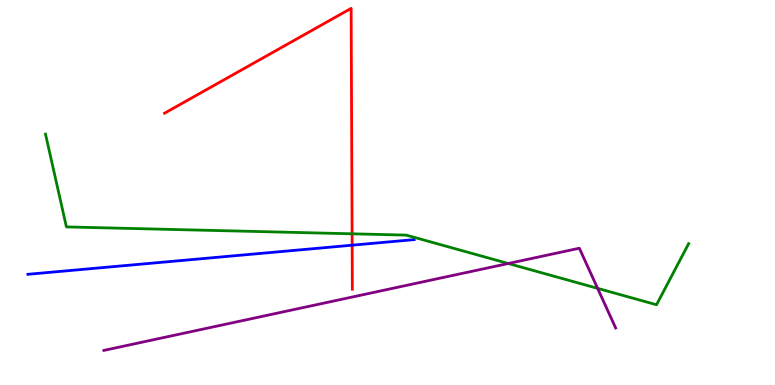[{'lines': ['blue', 'red'], 'intersections': [{'x': 4.54, 'y': 3.63}]}, {'lines': ['green', 'red'], 'intersections': [{'x': 4.54, 'y': 3.93}]}, {'lines': ['purple', 'red'], 'intersections': []}, {'lines': ['blue', 'green'], 'intersections': []}, {'lines': ['blue', 'purple'], 'intersections': []}, {'lines': ['green', 'purple'], 'intersections': [{'x': 6.56, 'y': 3.16}, {'x': 7.71, 'y': 2.51}]}]